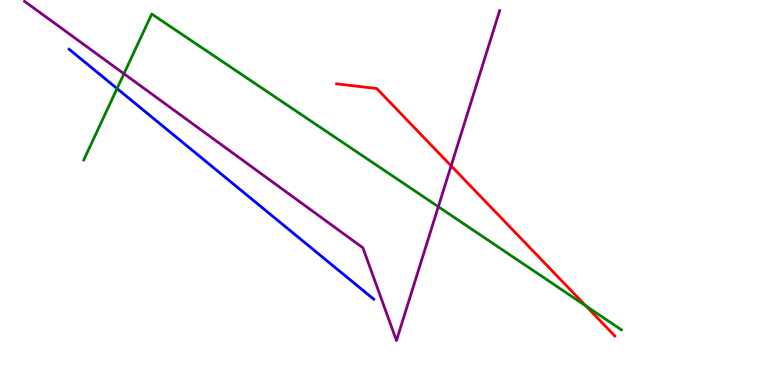[{'lines': ['blue', 'red'], 'intersections': []}, {'lines': ['green', 'red'], 'intersections': [{'x': 7.56, 'y': 2.05}]}, {'lines': ['purple', 'red'], 'intersections': [{'x': 5.82, 'y': 5.69}]}, {'lines': ['blue', 'green'], 'intersections': [{'x': 1.51, 'y': 7.7}]}, {'lines': ['blue', 'purple'], 'intersections': []}, {'lines': ['green', 'purple'], 'intersections': [{'x': 1.6, 'y': 8.08}, {'x': 5.66, 'y': 4.63}]}]